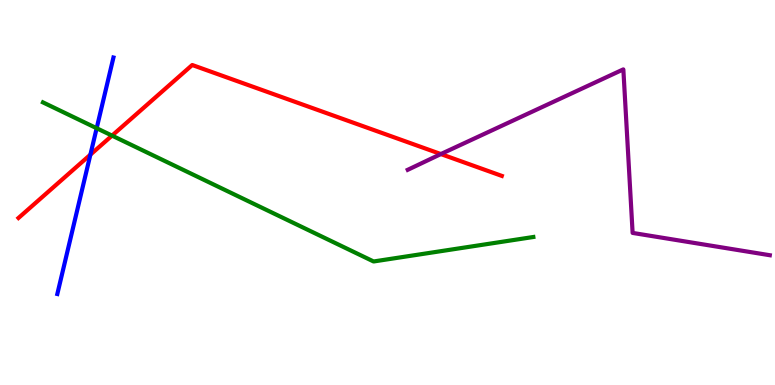[{'lines': ['blue', 'red'], 'intersections': [{'x': 1.17, 'y': 5.98}]}, {'lines': ['green', 'red'], 'intersections': [{'x': 1.45, 'y': 6.48}]}, {'lines': ['purple', 'red'], 'intersections': [{'x': 5.69, 'y': 6.0}]}, {'lines': ['blue', 'green'], 'intersections': [{'x': 1.25, 'y': 6.67}]}, {'lines': ['blue', 'purple'], 'intersections': []}, {'lines': ['green', 'purple'], 'intersections': []}]